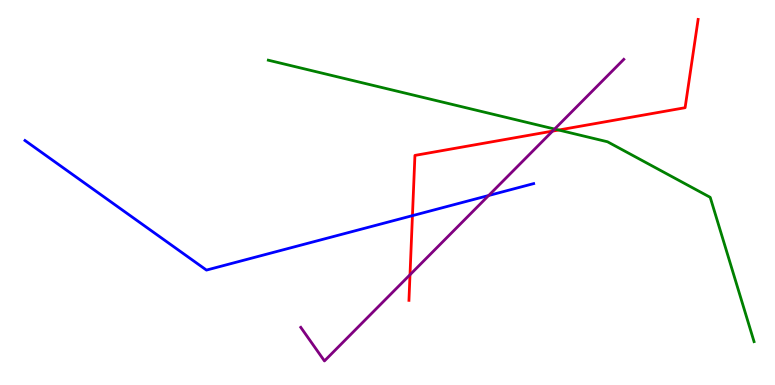[{'lines': ['blue', 'red'], 'intersections': [{'x': 5.32, 'y': 4.4}]}, {'lines': ['green', 'red'], 'intersections': [{'x': 7.21, 'y': 6.62}]}, {'lines': ['purple', 'red'], 'intersections': [{'x': 5.29, 'y': 2.86}, {'x': 7.13, 'y': 6.59}]}, {'lines': ['blue', 'green'], 'intersections': []}, {'lines': ['blue', 'purple'], 'intersections': [{'x': 6.31, 'y': 4.92}]}, {'lines': ['green', 'purple'], 'intersections': [{'x': 7.16, 'y': 6.65}]}]